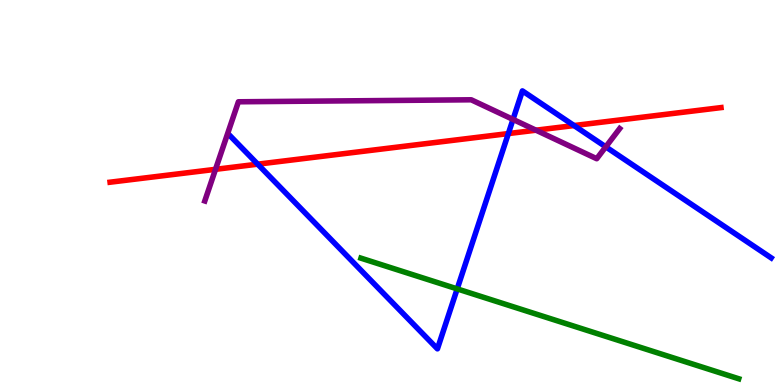[{'lines': ['blue', 'red'], 'intersections': [{'x': 3.33, 'y': 5.74}, {'x': 6.56, 'y': 6.53}, {'x': 7.41, 'y': 6.74}]}, {'lines': ['green', 'red'], 'intersections': []}, {'lines': ['purple', 'red'], 'intersections': [{'x': 2.78, 'y': 5.6}, {'x': 6.92, 'y': 6.62}]}, {'lines': ['blue', 'green'], 'intersections': [{'x': 5.9, 'y': 2.5}]}, {'lines': ['blue', 'purple'], 'intersections': [{'x': 6.62, 'y': 6.9}, {'x': 7.82, 'y': 6.19}]}, {'lines': ['green', 'purple'], 'intersections': []}]